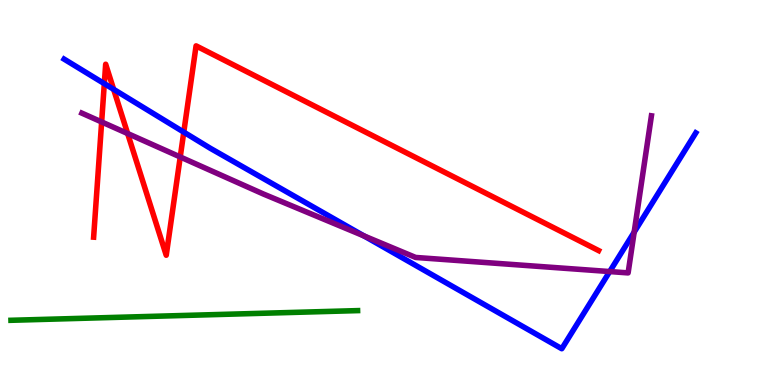[{'lines': ['blue', 'red'], 'intersections': [{'x': 1.35, 'y': 7.83}, {'x': 1.47, 'y': 7.68}, {'x': 2.37, 'y': 6.57}]}, {'lines': ['green', 'red'], 'intersections': []}, {'lines': ['purple', 'red'], 'intersections': [{'x': 1.31, 'y': 6.83}, {'x': 1.65, 'y': 6.53}, {'x': 2.33, 'y': 5.92}]}, {'lines': ['blue', 'green'], 'intersections': []}, {'lines': ['blue', 'purple'], 'intersections': [{'x': 4.7, 'y': 3.87}, {'x': 7.87, 'y': 2.95}, {'x': 8.18, 'y': 3.97}]}, {'lines': ['green', 'purple'], 'intersections': []}]